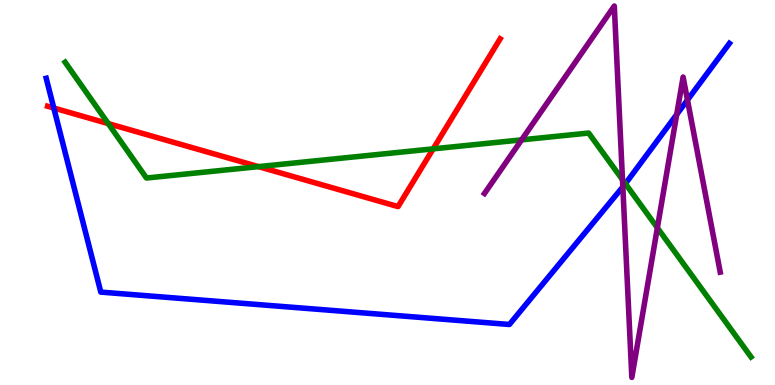[{'lines': ['blue', 'red'], 'intersections': [{'x': 0.694, 'y': 7.19}]}, {'lines': ['green', 'red'], 'intersections': [{'x': 1.4, 'y': 6.79}, {'x': 3.34, 'y': 5.67}, {'x': 5.59, 'y': 6.13}]}, {'lines': ['purple', 'red'], 'intersections': []}, {'lines': ['blue', 'green'], 'intersections': [{'x': 8.07, 'y': 5.23}]}, {'lines': ['blue', 'purple'], 'intersections': [{'x': 8.04, 'y': 5.15}, {'x': 8.73, 'y': 7.03}, {'x': 8.87, 'y': 7.4}]}, {'lines': ['green', 'purple'], 'intersections': [{'x': 6.73, 'y': 6.37}, {'x': 8.03, 'y': 5.33}, {'x': 8.48, 'y': 4.08}]}]